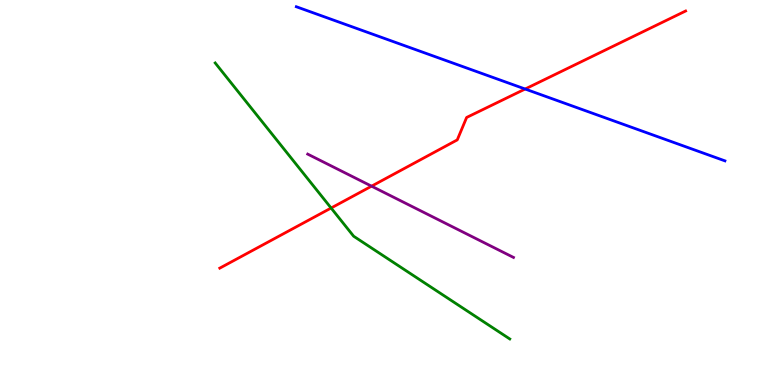[{'lines': ['blue', 'red'], 'intersections': [{'x': 6.78, 'y': 7.69}]}, {'lines': ['green', 'red'], 'intersections': [{'x': 4.27, 'y': 4.6}]}, {'lines': ['purple', 'red'], 'intersections': [{'x': 4.79, 'y': 5.16}]}, {'lines': ['blue', 'green'], 'intersections': []}, {'lines': ['blue', 'purple'], 'intersections': []}, {'lines': ['green', 'purple'], 'intersections': []}]